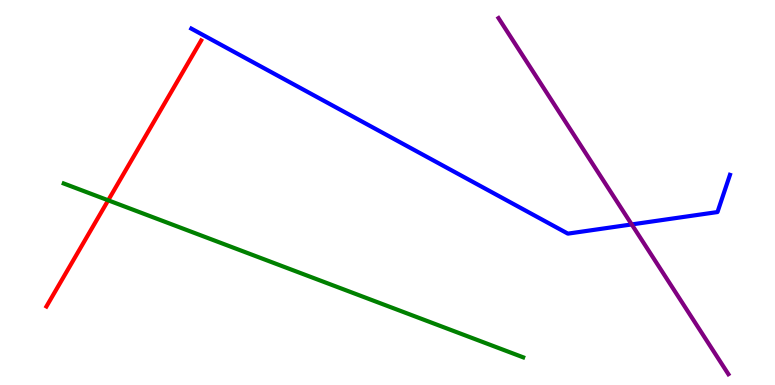[{'lines': ['blue', 'red'], 'intersections': []}, {'lines': ['green', 'red'], 'intersections': [{'x': 1.4, 'y': 4.8}]}, {'lines': ['purple', 'red'], 'intersections': []}, {'lines': ['blue', 'green'], 'intersections': []}, {'lines': ['blue', 'purple'], 'intersections': [{'x': 8.15, 'y': 4.17}]}, {'lines': ['green', 'purple'], 'intersections': []}]